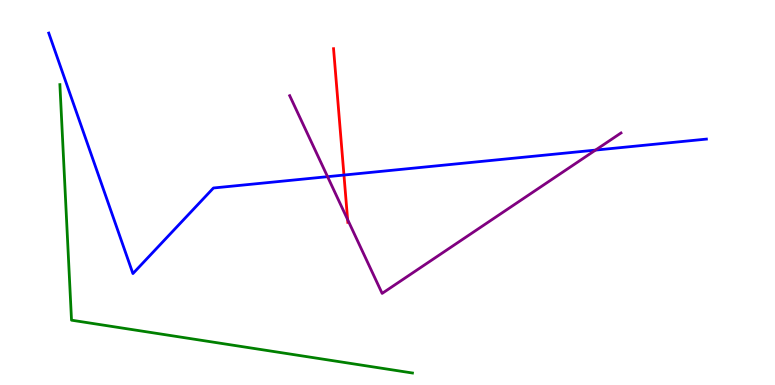[{'lines': ['blue', 'red'], 'intersections': [{'x': 4.44, 'y': 5.45}]}, {'lines': ['green', 'red'], 'intersections': []}, {'lines': ['purple', 'red'], 'intersections': [{'x': 4.49, 'y': 4.3}]}, {'lines': ['blue', 'green'], 'intersections': []}, {'lines': ['blue', 'purple'], 'intersections': [{'x': 4.23, 'y': 5.41}, {'x': 7.68, 'y': 6.1}]}, {'lines': ['green', 'purple'], 'intersections': []}]